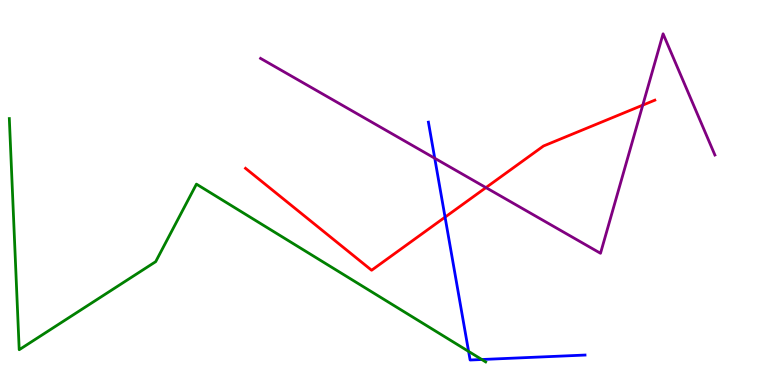[{'lines': ['blue', 'red'], 'intersections': [{'x': 5.74, 'y': 4.36}]}, {'lines': ['green', 'red'], 'intersections': []}, {'lines': ['purple', 'red'], 'intersections': [{'x': 6.27, 'y': 5.13}, {'x': 8.29, 'y': 7.27}]}, {'lines': ['blue', 'green'], 'intersections': [{'x': 6.05, 'y': 0.873}, {'x': 6.22, 'y': 0.662}]}, {'lines': ['blue', 'purple'], 'intersections': [{'x': 5.61, 'y': 5.89}]}, {'lines': ['green', 'purple'], 'intersections': []}]